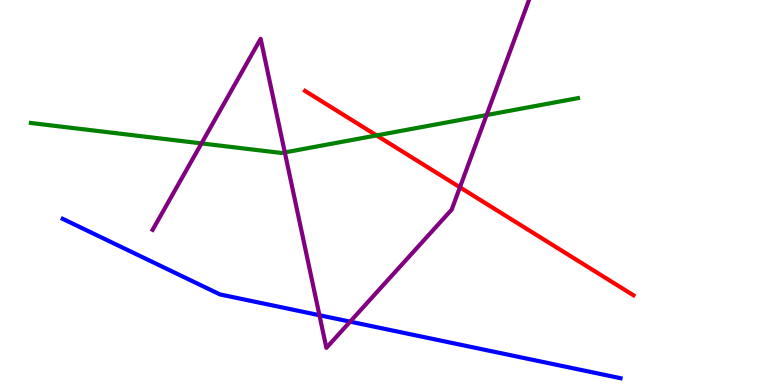[{'lines': ['blue', 'red'], 'intersections': []}, {'lines': ['green', 'red'], 'intersections': [{'x': 4.86, 'y': 6.48}]}, {'lines': ['purple', 'red'], 'intersections': [{'x': 5.93, 'y': 5.14}]}, {'lines': ['blue', 'green'], 'intersections': []}, {'lines': ['blue', 'purple'], 'intersections': [{'x': 4.12, 'y': 1.81}, {'x': 4.52, 'y': 1.65}]}, {'lines': ['green', 'purple'], 'intersections': [{'x': 2.6, 'y': 6.28}, {'x': 3.67, 'y': 6.04}, {'x': 6.28, 'y': 7.01}]}]